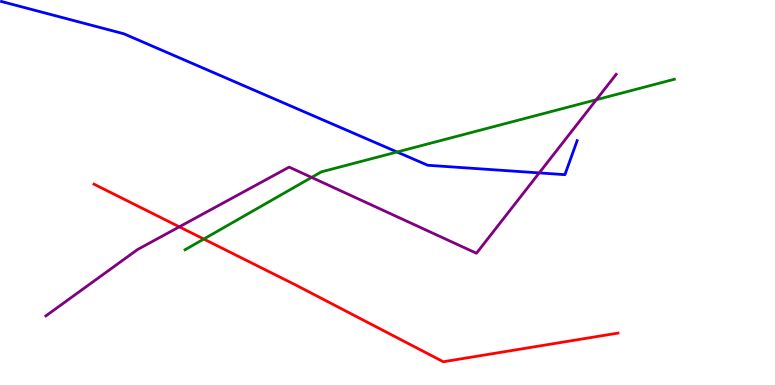[{'lines': ['blue', 'red'], 'intersections': []}, {'lines': ['green', 'red'], 'intersections': [{'x': 2.63, 'y': 3.79}]}, {'lines': ['purple', 'red'], 'intersections': [{'x': 2.31, 'y': 4.11}]}, {'lines': ['blue', 'green'], 'intersections': [{'x': 5.12, 'y': 6.05}]}, {'lines': ['blue', 'purple'], 'intersections': [{'x': 6.96, 'y': 5.51}]}, {'lines': ['green', 'purple'], 'intersections': [{'x': 4.02, 'y': 5.39}, {'x': 7.69, 'y': 7.41}]}]